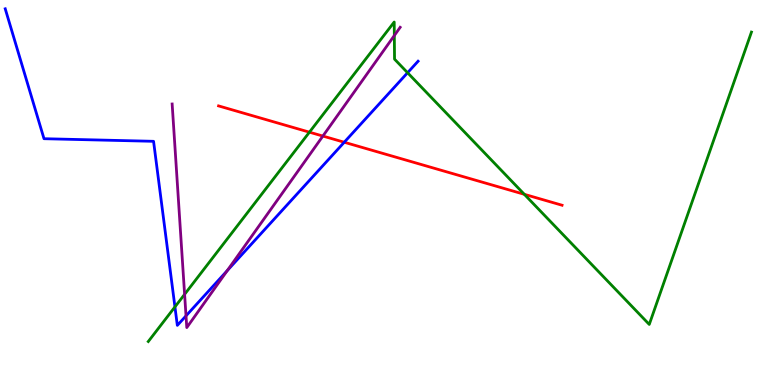[{'lines': ['blue', 'red'], 'intersections': [{'x': 4.44, 'y': 6.31}]}, {'lines': ['green', 'red'], 'intersections': [{'x': 3.99, 'y': 6.57}, {'x': 6.77, 'y': 4.95}]}, {'lines': ['purple', 'red'], 'intersections': [{'x': 4.17, 'y': 6.47}]}, {'lines': ['blue', 'green'], 'intersections': [{'x': 2.26, 'y': 2.03}, {'x': 5.26, 'y': 8.11}]}, {'lines': ['blue', 'purple'], 'intersections': [{'x': 2.4, 'y': 1.8}, {'x': 2.93, 'y': 2.97}]}, {'lines': ['green', 'purple'], 'intersections': [{'x': 2.38, 'y': 2.35}, {'x': 5.09, 'y': 9.08}]}]